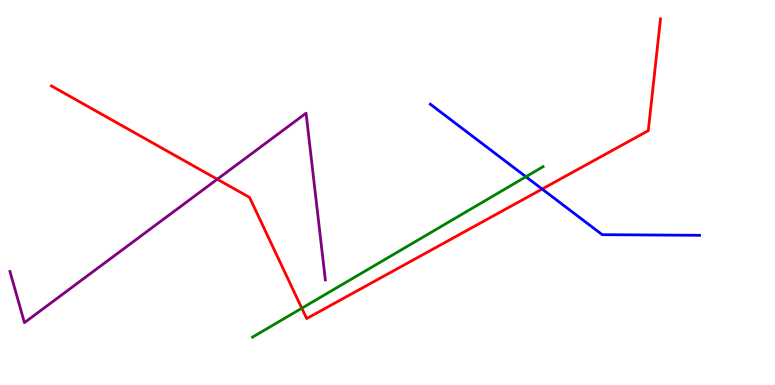[{'lines': ['blue', 'red'], 'intersections': [{'x': 7.0, 'y': 5.09}]}, {'lines': ['green', 'red'], 'intersections': [{'x': 3.89, 'y': 1.99}]}, {'lines': ['purple', 'red'], 'intersections': [{'x': 2.8, 'y': 5.34}]}, {'lines': ['blue', 'green'], 'intersections': [{'x': 6.79, 'y': 5.41}]}, {'lines': ['blue', 'purple'], 'intersections': []}, {'lines': ['green', 'purple'], 'intersections': []}]